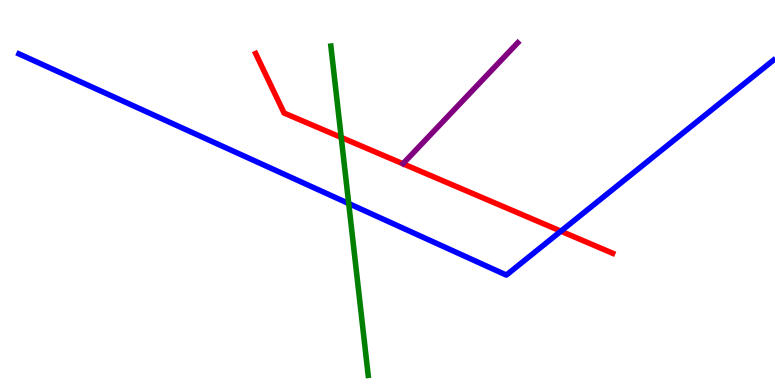[{'lines': ['blue', 'red'], 'intersections': [{'x': 7.24, 'y': 4.0}]}, {'lines': ['green', 'red'], 'intersections': [{'x': 4.4, 'y': 6.43}]}, {'lines': ['purple', 'red'], 'intersections': []}, {'lines': ['blue', 'green'], 'intersections': [{'x': 4.5, 'y': 4.71}]}, {'lines': ['blue', 'purple'], 'intersections': []}, {'lines': ['green', 'purple'], 'intersections': []}]